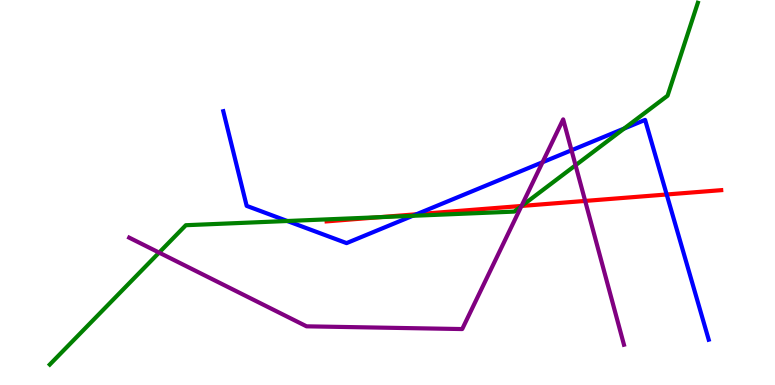[{'lines': ['blue', 'red'], 'intersections': [{'x': 5.37, 'y': 4.43}, {'x': 8.6, 'y': 4.95}]}, {'lines': ['green', 'red'], 'intersections': [{'x': 4.9, 'y': 4.36}, {'x': 6.73, 'y': 4.65}]}, {'lines': ['purple', 'red'], 'intersections': [{'x': 6.73, 'y': 4.65}, {'x': 7.55, 'y': 4.78}]}, {'lines': ['blue', 'green'], 'intersections': [{'x': 3.71, 'y': 4.26}, {'x': 5.33, 'y': 4.39}, {'x': 8.05, 'y': 6.66}]}, {'lines': ['blue', 'purple'], 'intersections': [{'x': 7.0, 'y': 5.79}, {'x': 7.37, 'y': 6.1}]}, {'lines': ['green', 'purple'], 'intersections': [{'x': 2.05, 'y': 3.44}, {'x': 6.73, 'y': 4.64}, {'x': 7.43, 'y': 5.71}]}]